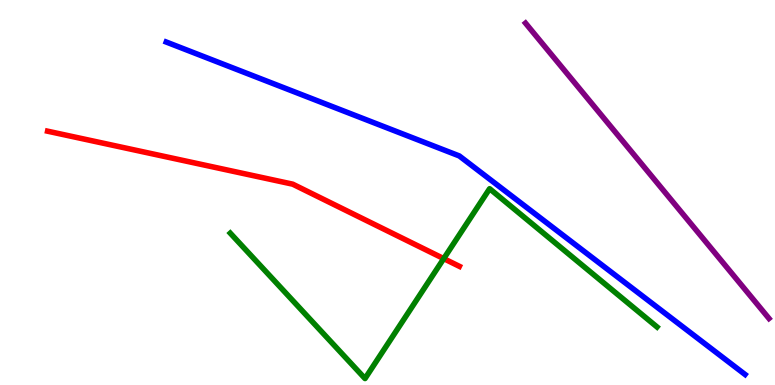[{'lines': ['blue', 'red'], 'intersections': []}, {'lines': ['green', 'red'], 'intersections': [{'x': 5.73, 'y': 3.28}]}, {'lines': ['purple', 'red'], 'intersections': []}, {'lines': ['blue', 'green'], 'intersections': []}, {'lines': ['blue', 'purple'], 'intersections': []}, {'lines': ['green', 'purple'], 'intersections': []}]